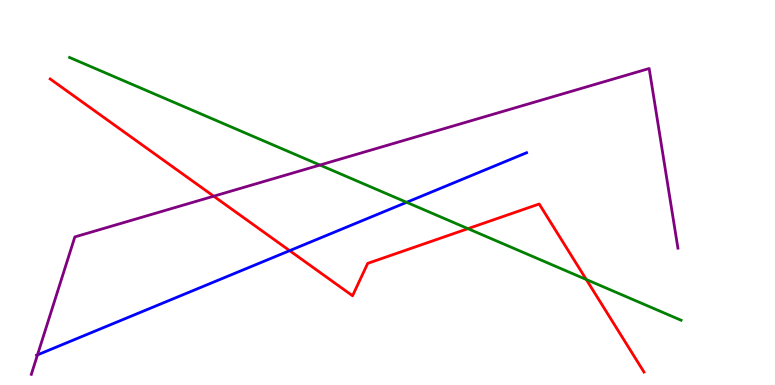[{'lines': ['blue', 'red'], 'intersections': [{'x': 3.74, 'y': 3.49}]}, {'lines': ['green', 'red'], 'intersections': [{'x': 6.04, 'y': 4.06}, {'x': 7.56, 'y': 2.74}]}, {'lines': ['purple', 'red'], 'intersections': [{'x': 2.76, 'y': 4.9}]}, {'lines': ['blue', 'green'], 'intersections': [{'x': 5.25, 'y': 4.75}]}, {'lines': ['blue', 'purple'], 'intersections': [{'x': 0.484, 'y': 0.782}]}, {'lines': ['green', 'purple'], 'intersections': [{'x': 4.13, 'y': 5.71}]}]